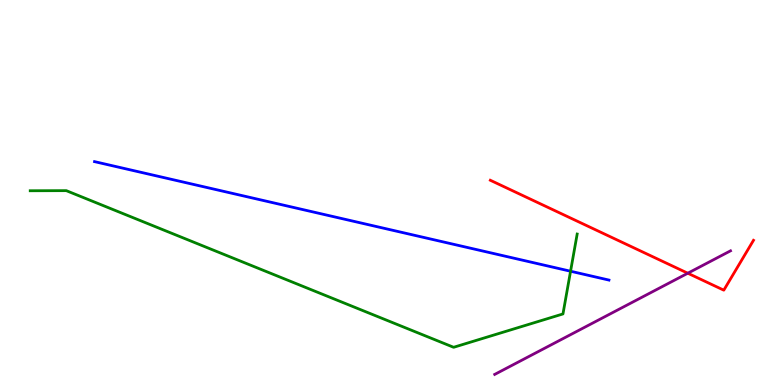[{'lines': ['blue', 'red'], 'intersections': []}, {'lines': ['green', 'red'], 'intersections': []}, {'lines': ['purple', 'red'], 'intersections': [{'x': 8.87, 'y': 2.9}]}, {'lines': ['blue', 'green'], 'intersections': [{'x': 7.36, 'y': 2.95}]}, {'lines': ['blue', 'purple'], 'intersections': []}, {'lines': ['green', 'purple'], 'intersections': []}]